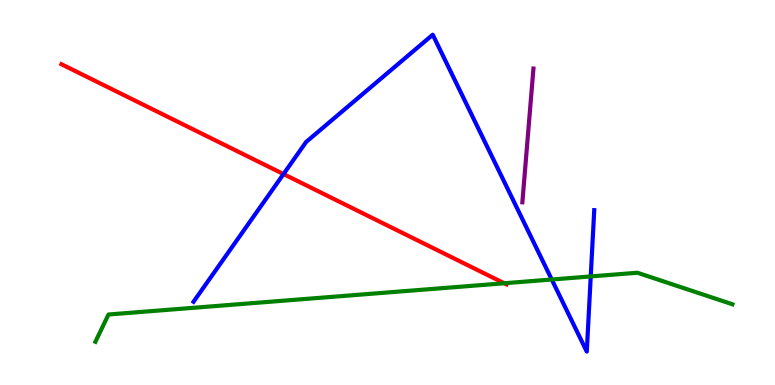[{'lines': ['blue', 'red'], 'intersections': [{'x': 3.66, 'y': 5.48}]}, {'lines': ['green', 'red'], 'intersections': [{'x': 6.51, 'y': 2.64}]}, {'lines': ['purple', 'red'], 'intersections': []}, {'lines': ['blue', 'green'], 'intersections': [{'x': 7.12, 'y': 2.74}, {'x': 7.62, 'y': 2.82}]}, {'lines': ['blue', 'purple'], 'intersections': []}, {'lines': ['green', 'purple'], 'intersections': []}]